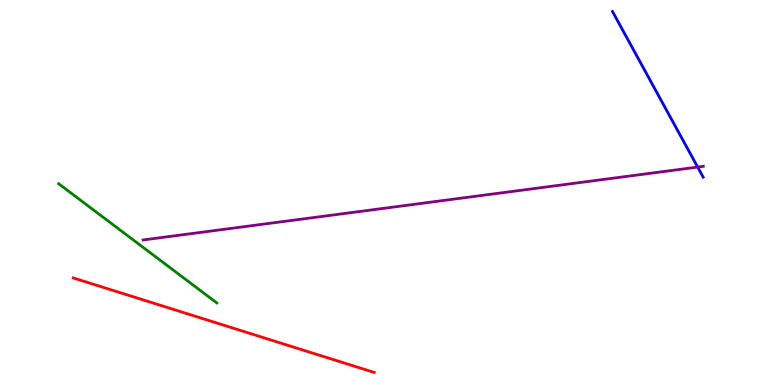[{'lines': ['blue', 'red'], 'intersections': []}, {'lines': ['green', 'red'], 'intersections': []}, {'lines': ['purple', 'red'], 'intersections': []}, {'lines': ['blue', 'green'], 'intersections': []}, {'lines': ['blue', 'purple'], 'intersections': [{'x': 9.0, 'y': 5.66}]}, {'lines': ['green', 'purple'], 'intersections': []}]